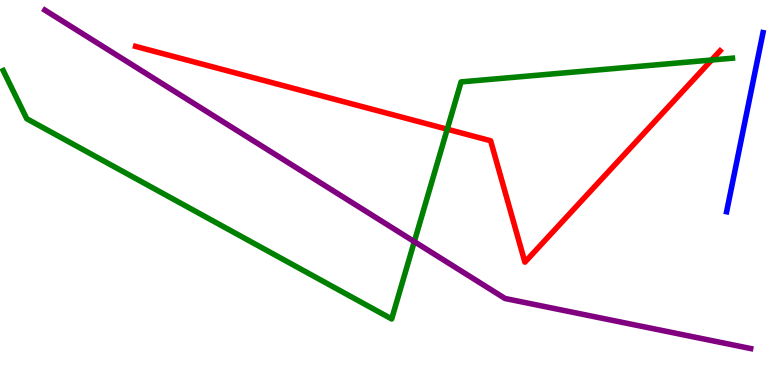[{'lines': ['blue', 'red'], 'intersections': []}, {'lines': ['green', 'red'], 'intersections': [{'x': 5.77, 'y': 6.64}, {'x': 9.18, 'y': 8.44}]}, {'lines': ['purple', 'red'], 'intersections': []}, {'lines': ['blue', 'green'], 'intersections': []}, {'lines': ['blue', 'purple'], 'intersections': []}, {'lines': ['green', 'purple'], 'intersections': [{'x': 5.35, 'y': 3.72}]}]